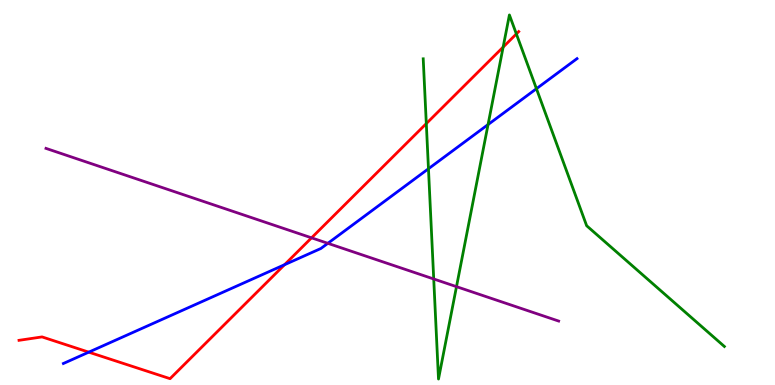[{'lines': ['blue', 'red'], 'intersections': [{'x': 1.15, 'y': 0.853}, {'x': 3.67, 'y': 3.12}]}, {'lines': ['green', 'red'], 'intersections': [{'x': 5.5, 'y': 6.79}, {'x': 6.49, 'y': 8.78}, {'x': 6.66, 'y': 9.12}]}, {'lines': ['purple', 'red'], 'intersections': [{'x': 4.02, 'y': 3.82}]}, {'lines': ['blue', 'green'], 'intersections': [{'x': 5.53, 'y': 5.62}, {'x': 6.3, 'y': 6.76}, {'x': 6.92, 'y': 7.7}]}, {'lines': ['blue', 'purple'], 'intersections': [{'x': 4.23, 'y': 3.68}]}, {'lines': ['green', 'purple'], 'intersections': [{'x': 5.6, 'y': 2.75}, {'x': 5.89, 'y': 2.55}]}]